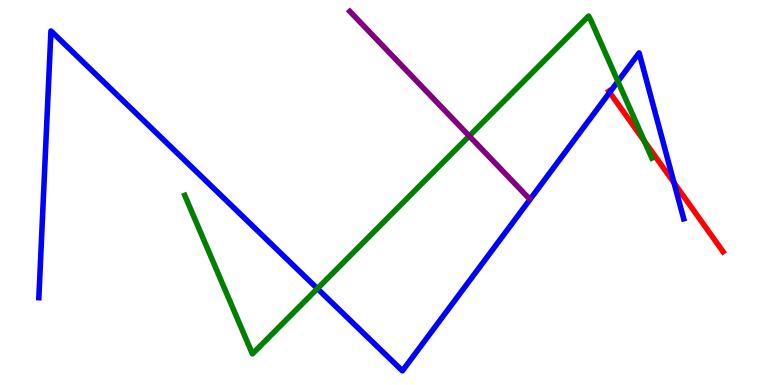[{'lines': ['blue', 'red'], 'intersections': [{'x': 7.87, 'y': 7.6}, {'x': 8.7, 'y': 5.25}]}, {'lines': ['green', 'red'], 'intersections': [{'x': 8.31, 'y': 6.33}]}, {'lines': ['purple', 'red'], 'intersections': []}, {'lines': ['blue', 'green'], 'intersections': [{'x': 4.1, 'y': 2.5}, {'x': 7.97, 'y': 7.89}]}, {'lines': ['blue', 'purple'], 'intersections': []}, {'lines': ['green', 'purple'], 'intersections': [{'x': 6.05, 'y': 6.47}]}]